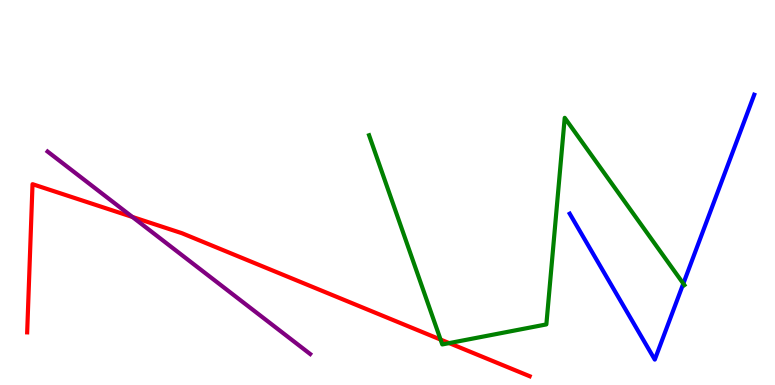[{'lines': ['blue', 'red'], 'intersections': []}, {'lines': ['green', 'red'], 'intersections': [{'x': 5.68, 'y': 1.18}, {'x': 5.8, 'y': 1.09}]}, {'lines': ['purple', 'red'], 'intersections': [{'x': 1.71, 'y': 4.36}]}, {'lines': ['blue', 'green'], 'intersections': [{'x': 8.82, 'y': 2.63}]}, {'lines': ['blue', 'purple'], 'intersections': []}, {'lines': ['green', 'purple'], 'intersections': []}]